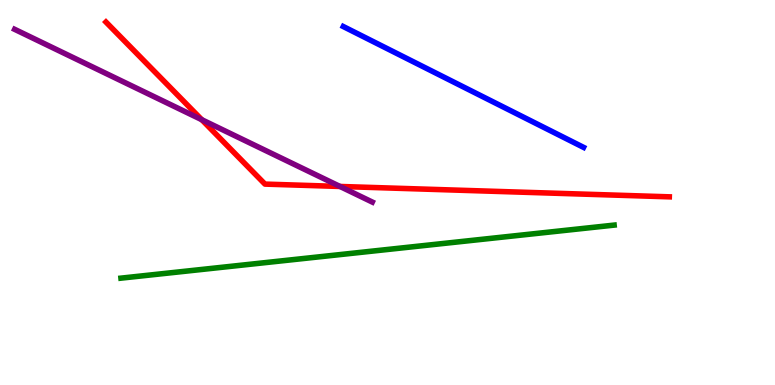[{'lines': ['blue', 'red'], 'intersections': []}, {'lines': ['green', 'red'], 'intersections': []}, {'lines': ['purple', 'red'], 'intersections': [{'x': 2.6, 'y': 6.89}, {'x': 4.39, 'y': 5.16}]}, {'lines': ['blue', 'green'], 'intersections': []}, {'lines': ['blue', 'purple'], 'intersections': []}, {'lines': ['green', 'purple'], 'intersections': []}]